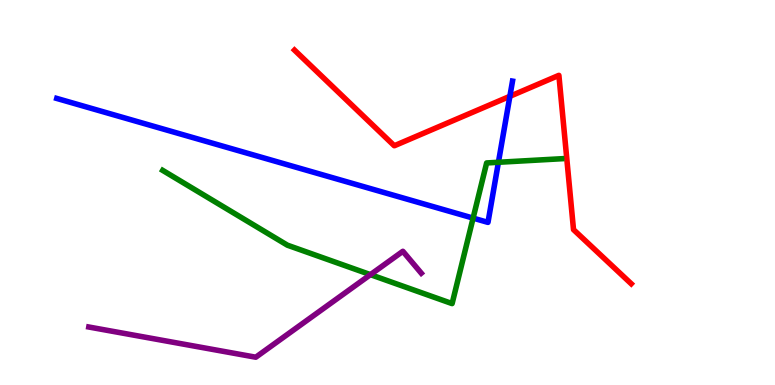[{'lines': ['blue', 'red'], 'intersections': [{'x': 6.58, 'y': 7.5}]}, {'lines': ['green', 'red'], 'intersections': []}, {'lines': ['purple', 'red'], 'intersections': []}, {'lines': ['blue', 'green'], 'intersections': [{'x': 6.1, 'y': 4.33}, {'x': 6.43, 'y': 5.78}]}, {'lines': ['blue', 'purple'], 'intersections': []}, {'lines': ['green', 'purple'], 'intersections': [{'x': 4.78, 'y': 2.87}]}]